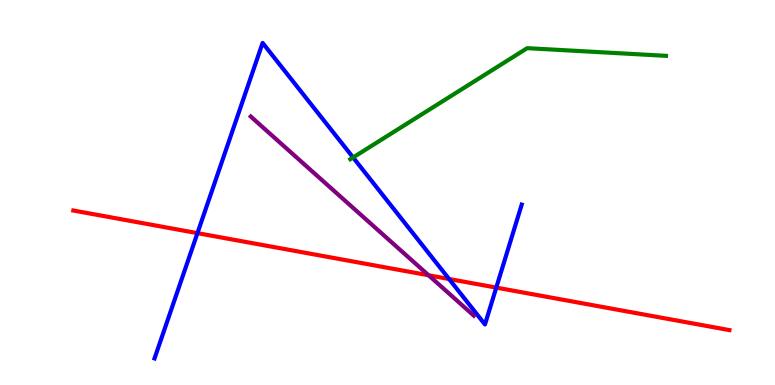[{'lines': ['blue', 'red'], 'intersections': [{'x': 2.55, 'y': 3.94}, {'x': 5.79, 'y': 2.75}, {'x': 6.4, 'y': 2.53}]}, {'lines': ['green', 'red'], 'intersections': []}, {'lines': ['purple', 'red'], 'intersections': [{'x': 5.53, 'y': 2.85}]}, {'lines': ['blue', 'green'], 'intersections': [{'x': 4.56, 'y': 5.91}]}, {'lines': ['blue', 'purple'], 'intersections': []}, {'lines': ['green', 'purple'], 'intersections': []}]